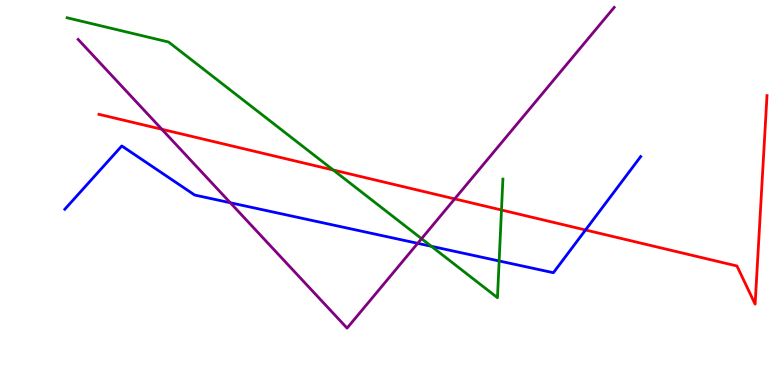[{'lines': ['blue', 'red'], 'intersections': [{'x': 7.56, 'y': 4.03}]}, {'lines': ['green', 'red'], 'intersections': [{'x': 4.3, 'y': 5.58}, {'x': 6.47, 'y': 4.55}]}, {'lines': ['purple', 'red'], 'intersections': [{'x': 2.09, 'y': 6.64}, {'x': 5.87, 'y': 4.83}]}, {'lines': ['blue', 'green'], 'intersections': [{'x': 5.57, 'y': 3.6}, {'x': 6.44, 'y': 3.22}]}, {'lines': ['blue', 'purple'], 'intersections': [{'x': 2.97, 'y': 4.73}, {'x': 5.39, 'y': 3.68}]}, {'lines': ['green', 'purple'], 'intersections': [{'x': 5.44, 'y': 3.8}]}]